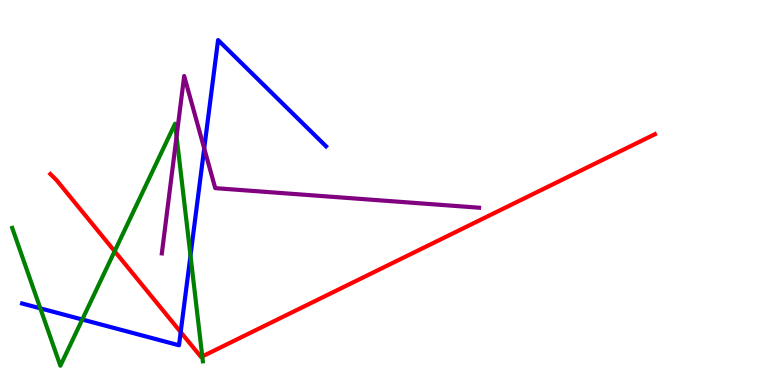[{'lines': ['blue', 'red'], 'intersections': [{'x': 2.33, 'y': 1.37}]}, {'lines': ['green', 'red'], 'intersections': [{'x': 1.48, 'y': 3.47}, {'x': 2.61, 'y': 0.742}]}, {'lines': ['purple', 'red'], 'intersections': []}, {'lines': ['blue', 'green'], 'intersections': [{'x': 0.52, 'y': 1.99}, {'x': 1.06, 'y': 1.7}, {'x': 2.46, 'y': 3.36}]}, {'lines': ['blue', 'purple'], 'intersections': [{'x': 2.64, 'y': 6.15}]}, {'lines': ['green', 'purple'], 'intersections': [{'x': 2.28, 'y': 6.46}]}]